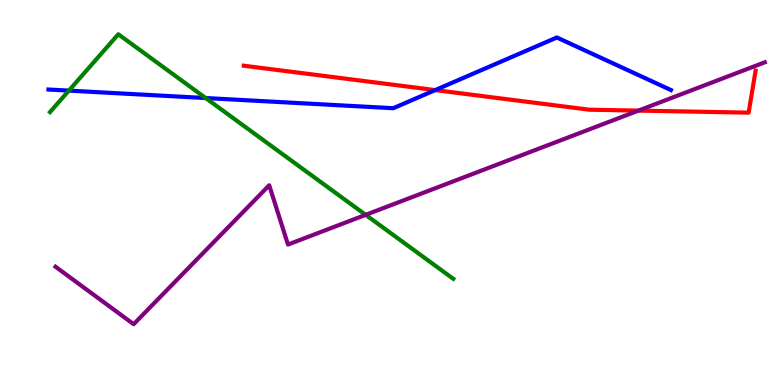[{'lines': ['blue', 'red'], 'intersections': [{'x': 5.62, 'y': 7.66}]}, {'lines': ['green', 'red'], 'intersections': []}, {'lines': ['purple', 'red'], 'intersections': [{'x': 8.24, 'y': 7.13}]}, {'lines': ['blue', 'green'], 'intersections': [{'x': 0.888, 'y': 7.65}, {'x': 2.65, 'y': 7.45}]}, {'lines': ['blue', 'purple'], 'intersections': []}, {'lines': ['green', 'purple'], 'intersections': [{'x': 4.72, 'y': 4.42}]}]